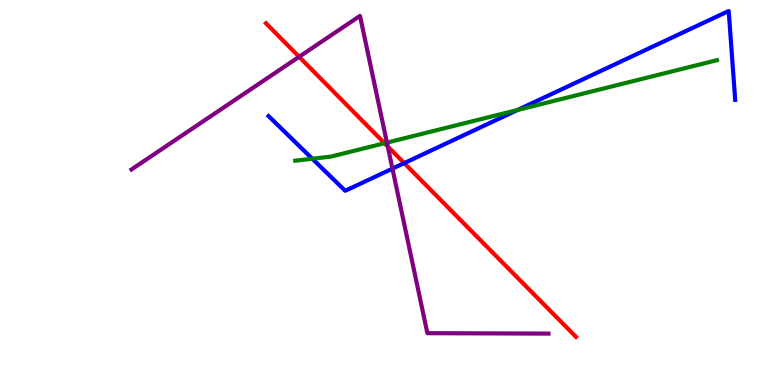[{'lines': ['blue', 'red'], 'intersections': [{'x': 5.22, 'y': 5.76}]}, {'lines': ['green', 'red'], 'intersections': [{'x': 4.96, 'y': 6.28}]}, {'lines': ['purple', 'red'], 'intersections': [{'x': 3.86, 'y': 8.52}, {'x': 5.0, 'y': 6.2}]}, {'lines': ['blue', 'green'], 'intersections': [{'x': 4.03, 'y': 5.88}, {'x': 6.68, 'y': 7.14}]}, {'lines': ['blue', 'purple'], 'intersections': [{'x': 5.06, 'y': 5.62}]}, {'lines': ['green', 'purple'], 'intersections': [{'x': 4.99, 'y': 6.3}]}]